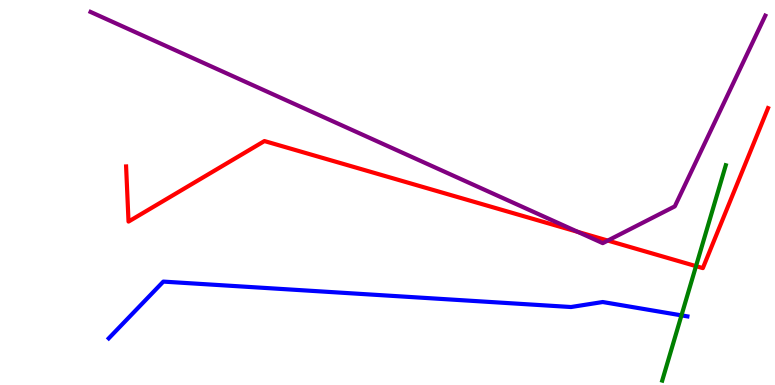[{'lines': ['blue', 'red'], 'intersections': []}, {'lines': ['green', 'red'], 'intersections': [{'x': 8.98, 'y': 3.09}]}, {'lines': ['purple', 'red'], 'intersections': [{'x': 7.46, 'y': 3.98}, {'x': 7.84, 'y': 3.75}]}, {'lines': ['blue', 'green'], 'intersections': [{'x': 8.79, 'y': 1.81}]}, {'lines': ['blue', 'purple'], 'intersections': []}, {'lines': ['green', 'purple'], 'intersections': []}]